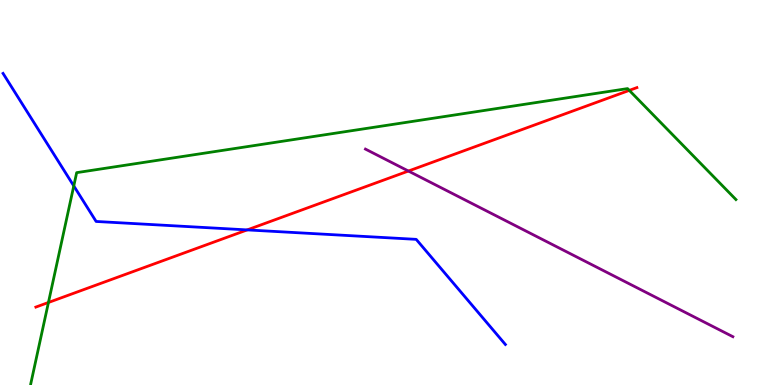[{'lines': ['blue', 'red'], 'intersections': [{'x': 3.19, 'y': 4.03}]}, {'lines': ['green', 'red'], 'intersections': [{'x': 0.625, 'y': 2.14}, {'x': 8.12, 'y': 7.65}]}, {'lines': ['purple', 'red'], 'intersections': [{'x': 5.27, 'y': 5.56}]}, {'lines': ['blue', 'green'], 'intersections': [{'x': 0.952, 'y': 5.17}]}, {'lines': ['blue', 'purple'], 'intersections': []}, {'lines': ['green', 'purple'], 'intersections': []}]